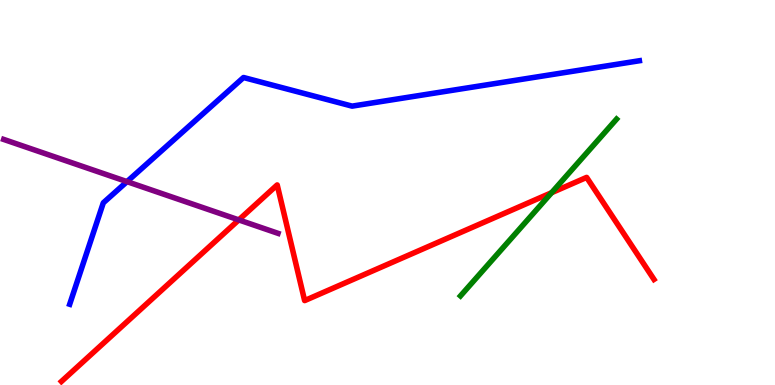[{'lines': ['blue', 'red'], 'intersections': []}, {'lines': ['green', 'red'], 'intersections': [{'x': 7.12, 'y': 4.99}]}, {'lines': ['purple', 'red'], 'intersections': [{'x': 3.08, 'y': 4.29}]}, {'lines': ['blue', 'green'], 'intersections': []}, {'lines': ['blue', 'purple'], 'intersections': [{'x': 1.64, 'y': 5.28}]}, {'lines': ['green', 'purple'], 'intersections': []}]